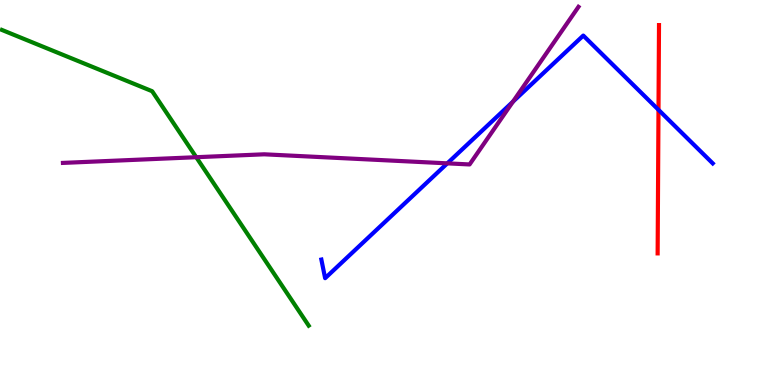[{'lines': ['blue', 'red'], 'intersections': [{'x': 8.5, 'y': 7.15}]}, {'lines': ['green', 'red'], 'intersections': []}, {'lines': ['purple', 'red'], 'intersections': []}, {'lines': ['blue', 'green'], 'intersections': []}, {'lines': ['blue', 'purple'], 'intersections': [{'x': 5.77, 'y': 5.76}, {'x': 6.62, 'y': 7.36}]}, {'lines': ['green', 'purple'], 'intersections': [{'x': 2.53, 'y': 5.92}]}]